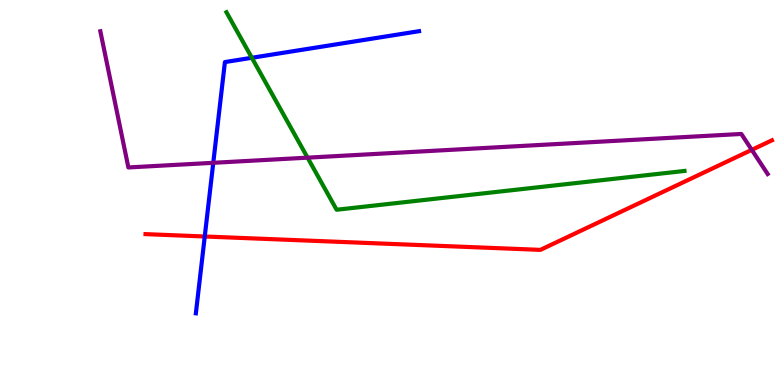[{'lines': ['blue', 'red'], 'intersections': [{'x': 2.64, 'y': 3.86}]}, {'lines': ['green', 'red'], 'intersections': []}, {'lines': ['purple', 'red'], 'intersections': [{'x': 9.7, 'y': 6.11}]}, {'lines': ['blue', 'green'], 'intersections': [{'x': 3.25, 'y': 8.5}]}, {'lines': ['blue', 'purple'], 'intersections': [{'x': 2.75, 'y': 5.77}]}, {'lines': ['green', 'purple'], 'intersections': [{'x': 3.97, 'y': 5.9}]}]